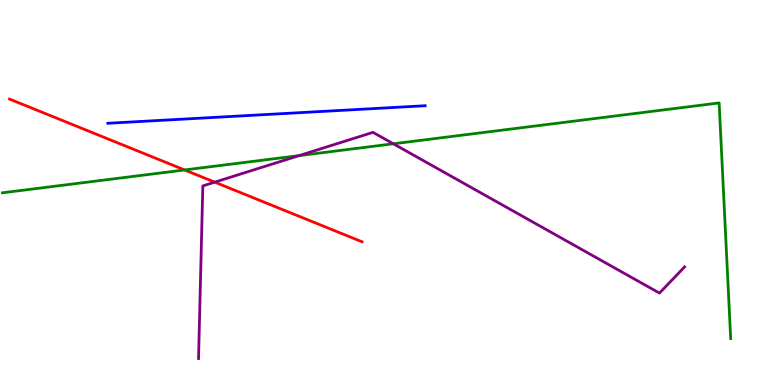[{'lines': ['blue', 'red'], 'intersections': []}, {'lines': ['green', 'red'], 'intersections': [{'x': 2.38, 'y': 5.59}]}, {'lines': ['purple', 'red'], 'intersections': [{'x': 2.77, 'y': 5.27}]}, {'lines': ['blue', 'green'], 'intersections': []}, {'lines': ['blue', 'purple'], 'intersections': []}, {'lines': ['green', 'purple'], 'intersections': [{'x': 3.86, 'y': 5.96}, {'x': 5.08, 'y': 6.27}]}]